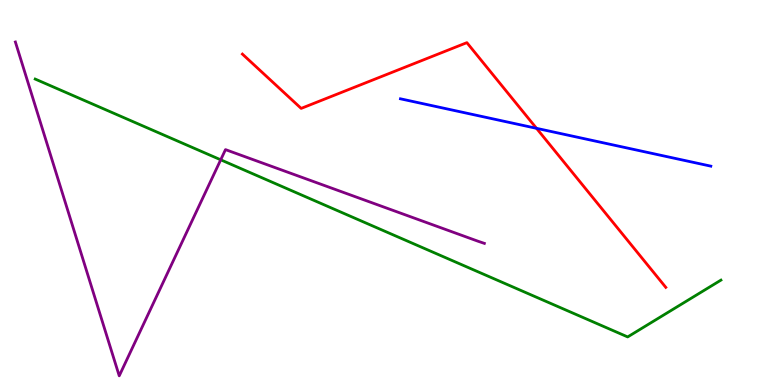[{'lines': ['blue', 'red'], 'intersections': [{'x': 6.92, 'y': 6.67}]}, {'lines': ['green', 'red'], 'intersections': []}, {'lines': ['purple', 'red'], 'intersections': []}, {'lines': ['blue', 'green'], 'intersections': []}, {'lines': ['blue', 'purple'], 'intersections': []}, {'lines': ['green', 'purple'], 'intersections': [{'x': 2.85, 'y': 5.85}]}]